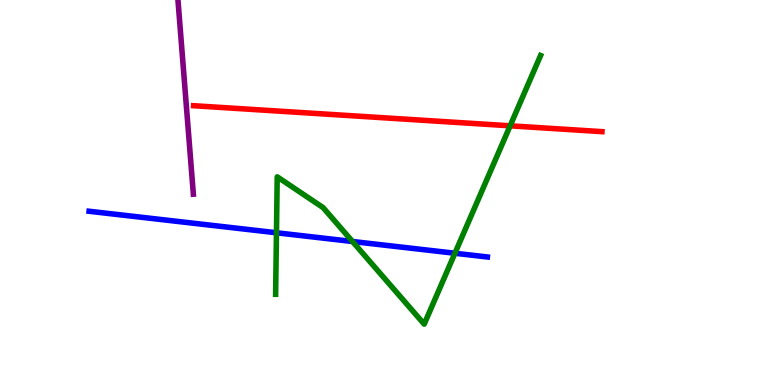[{'lines': ['blue', 'red'], 'intersections': []}, {'lines': ['green', 'red'], 'intersections': [{'x': 6.58, 'y': 6.73}]}, {'lines': ['purple', 'red'], 'intersections': []}, {'lines': ['blue', 'green'], 'intersections': [{'x': 3.57, 'y': 3.95}, {'x': 4.55, 'y': 3.73}, {'x': 5.87, 'y': 3.42}]}, {'lines': ['blue', 'purple'], 'intersections': []}, {'lines': ['green', 'purple'], 'intersections': []}]